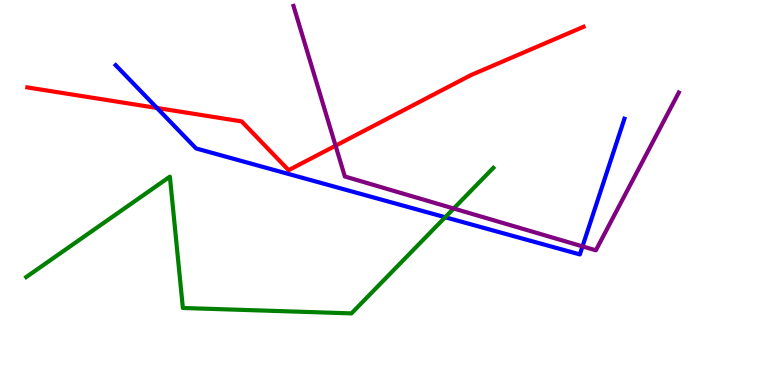[{'lines': ['blue', 'red'], 'intersections': [{'x': 2.03, 'y': 7.2}]}, {'lines': ['green', 'red'], 'intersections': []}, {'lines': ['purple', 'red'], 'intersections': [{'x': 4.33, 'y': 6.22}]}, {'lines': ['blue', 'green'], 'intersections': [{'x': 5.74, 'y': 4.36}]}, {'lines': ['blue', 'purple'], 'intersections': [{'x': 7.52, 'y': 3.6}]}, {'lines': ['green', 'purple'], 'intersections': [{'x': 5.85, 'y': 4.58}]}]